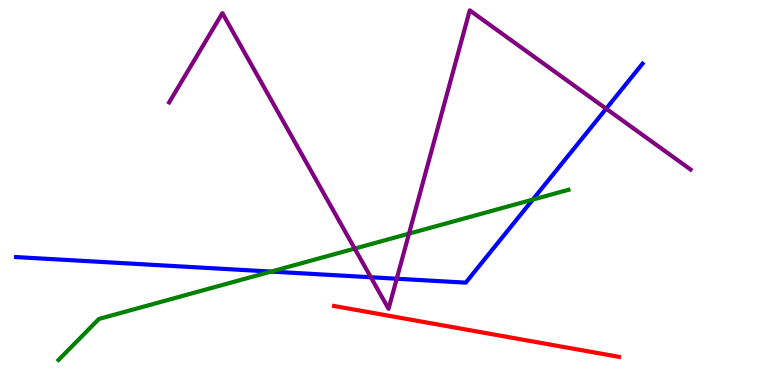[{'lines': ['blue', 'red'], 'intersections': []}, {'lines': ['green', 'red'], 'intersections': []}, {'lines': ['purple', 'red'], 'intersections': []}, {'lines': ['blue', 'green'], 'intersections': [{'x': 3.5, 'y': 2.95}, {'x': 6.87, 'y': 4.82}]}, {'lines': ['blue', 'purple'], 'intersections': [{'x': 4.78, 'y': 2.8}, {'x': 5.12, 'y': 2.76}, {'x': 7.82, 'y': 7.18}]}, {'lines': ['green', 'purple'], 'intersections': [{'x': 4.58, 'y': 3.54}, {'x': 5.28, 'y': 3.93}]}]